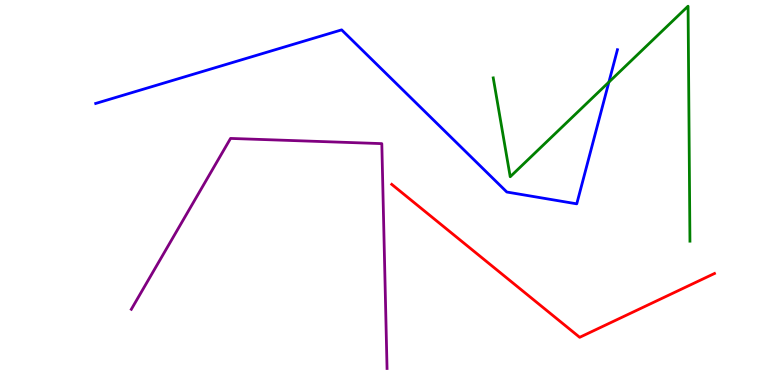[{'lines': ['blue', 'red'], 'intersections': []}, {'lines': ['green', 'red'], 'intersections': []}, {'lines': ['purple', 'red'], 'intersections': []}, {'lines': ['blue', 'green'], 'intersections': [{'x': 7.86, 'y': 7.87}]}, {'lines': ['blue', 'purple'], 'intersections': []}, {'lines': ['green', 'purple'], 'intersections': []}]